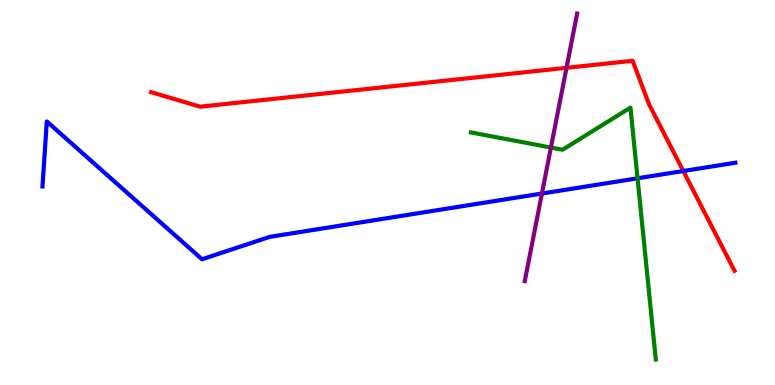[{'lines': ['blue', 'red'], 'intersections': [{'x': 8.82, 'y': 5.56}]}, {'lines': ['green', 'red'], 'intersections': []}, {'lines': ['purple', 'red'], 'intersections': [{'x': 7.31, 'y': 8.24}]}, {'lines': ['blue', 'green'], 'intersections': [{'x': 8.23, 'y': 5.37}]}, {'lines': ['blue', 'purple'], 'intersections': [{'x': 6.99, 'y': 4.97}]}, {'lines': ['green', 'purple'], 'intersections': [{'x': 7.11, 'y': 6.17}]}]